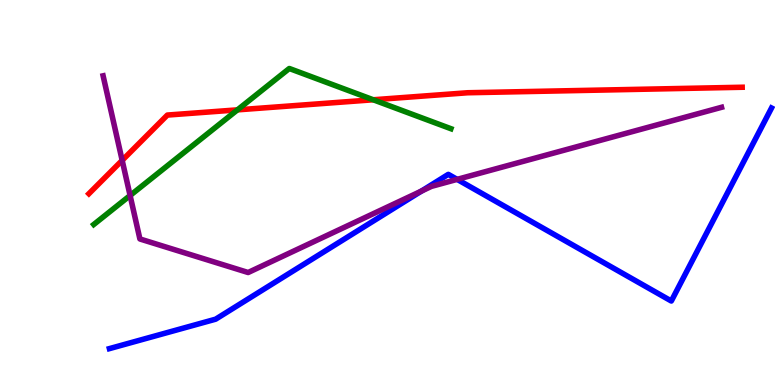[{'lines': ['blue', 'red'], 'intersections': []}, {'lines': ['green', 'red'], 'intersections': [{'x': 3.06, 'y': 7.15}, {'x': 4.82, 'y': 7.41}]}, {'lines': ['purple', 'red'], 'intersections': [{'x': 1.58, 'y': 5.83}]}, {'lines': ['blue', 'green'], 'intersections': []}, {'lines': ['blue', 'purple'], 'intersections': [{'x': 5.44, 'y': 5.04}, {'x': 5.9, 'y': 5.34}]}, {'lines': ['green', 'purple'], 'intersections': [{'x': 1.68, 'y': 4.92}]}]